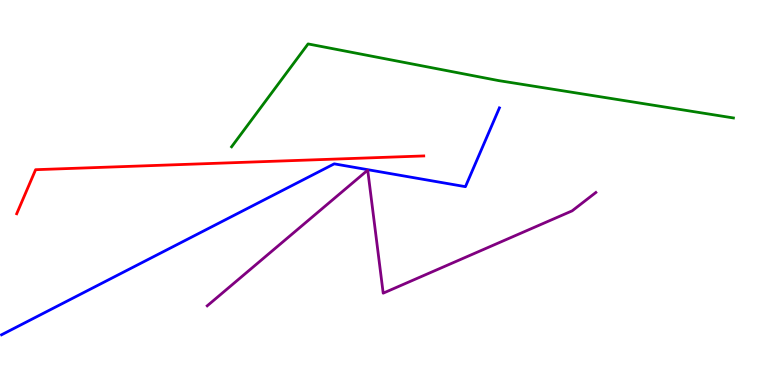[{'lines': ['blue', 'red'], 'intersections': []}, {'lines': ['green', 'red'], 'intersections': []}, {'lines': ['purple', 'red'], 'intersections': []}, {'lines': ['blue', 'green'], 'intersections': []}, {'lines': ['blue', 'purple'], 'intersections': []}, {'lines': ['green', 'purple'], 'intersections': []}]